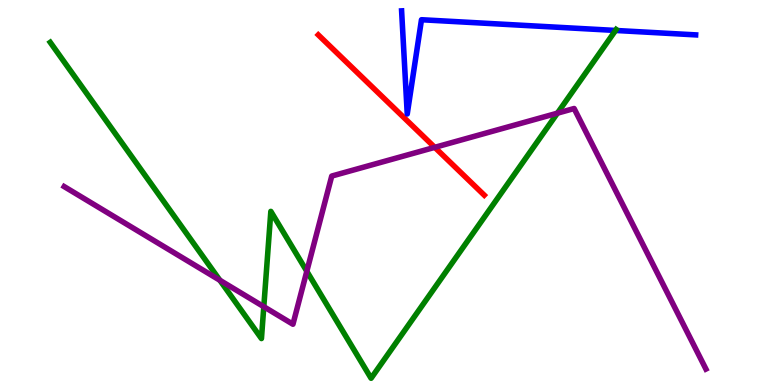[{'lines': ['blue', 'red'], 'intersections': []}, {'lines': ['green', 'red'], 'intersections': []}, {'lines': ['purple', 'red'], 'intersections': [{'x': 5.61, 'y': 6.17}]}, {'lines': ['blue', 'green'], 'intersections': [{'x': 7.94, 'y': 9.21}]}, {'lines': ['blue', 'purple'], 'intersections': []}, {'lines': ['green', 'purple'], 'intersections': [{'x': 2.84, 'y': 2.72}, {'x': 3.4, 'y': 2.03}, {'x': 3.96, 'y': 2.95}, {'x': 7.19, 'y': 7.06}]}]